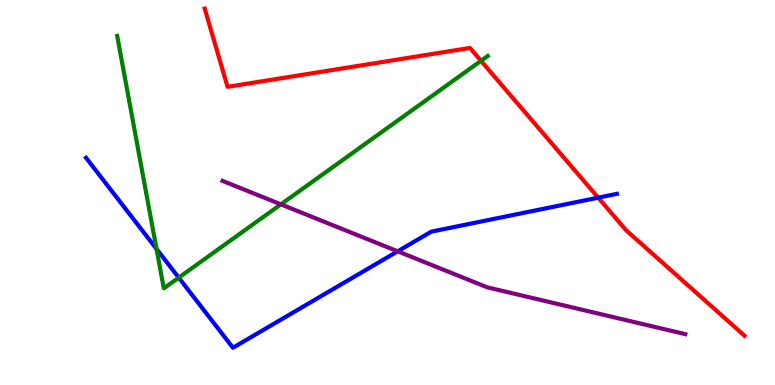[{'lines': ['blue', 'red'], 'intersections': [{'x': 7.72, 'y': 4.87}]}, {'lines': ['green', 'red'], 'intersections': [{'x': 6.21, 'y': 8.42}]}, {'lines': ['purple', 'red'], 'intersections': []}, {'lines': ['blue', 'green'], 'intersections': [{'x': 2.02, 'y': 3.53}, {'x': 2.31, 'y': 2.79}]}, {'lines': ['blue', 'purple'], 'intersections': [{'x': 5.13, 'y': 3.47}]}, {'lines': ['green', 'purple'], 'intersections': [{'x': 3.62, 'y': 4.69}]}]